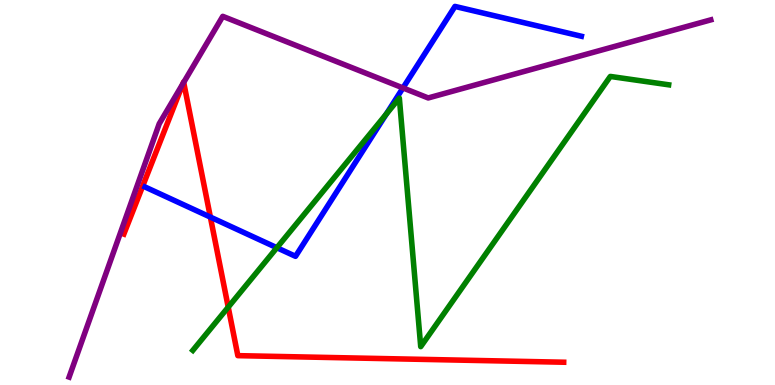[{'lines': ['blue', 'red'], 'intersections': [{'x': 2.71, 'y': 4.36}]}, {'lines': ['green', 'red'], 'intersections': [{'x': 2.94, 'y': 2.02}]}, {'lines': ['purple', 'red'], 'intersections': [{'x': 2.36, 'y': 7.83}, {'x': 2.37, 'y': 7.86}]}, {'lines': ['blue', 'green'], 'intersections': [{'x': 3.57, 'y': 3.57}, {'x': 4.98, 'y': 7.04}]}, {'lines': ['blue', 'purple'], 'intersections': [{'x': 5.2, 'y': 7.72}]}, {'lines': ['green', 'purple'], 'intersections': []}]